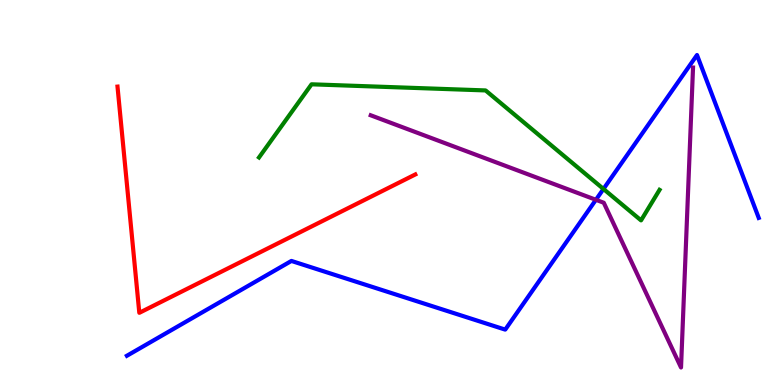[{'lines': ['blue', 'red'], 'intersections': []}, {'lines': ['green', 'red'], 'intersections': []}, {'lines': ['purple', 'red'], 'intersections': []}, {'lines': ['blue', 'green'], 'intersections': [{'x': 7.79, 'y': 5.09}]}, {'lines': ['blue', 'purple'], 'intersections': [{'x': 7.69, 'y': 4.81}]}, {'lines': ['green', 'purple'], 'intersections': []}]